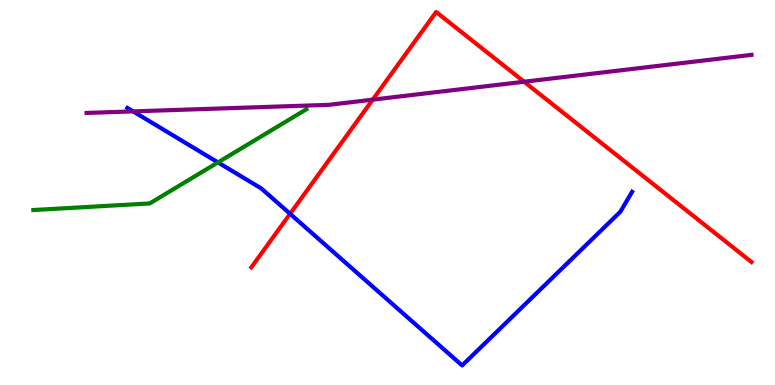[{'lines': ['blue', 'red'], 'intersections': [{'x': 3.74, 'y': 4.45}]}, {'lines': ['green', 'red'], 'intersections': []}, {'lines': ['purple', 'red'], 'intersections': [{'x': 4.81, 'y': 7.41}, {'x': 6.76, 'y': 7.88}]}, {'lines': ['blue', 'green'], 'intersections': [{'x': 2.81, 'y': 5.78}]}, {'lines': ['blue', 'purple'], 'intersections': [{'x': 1.72, 'y': 7.11}]}, {'lines': ['green', 'purple'], 'intersections': []}]